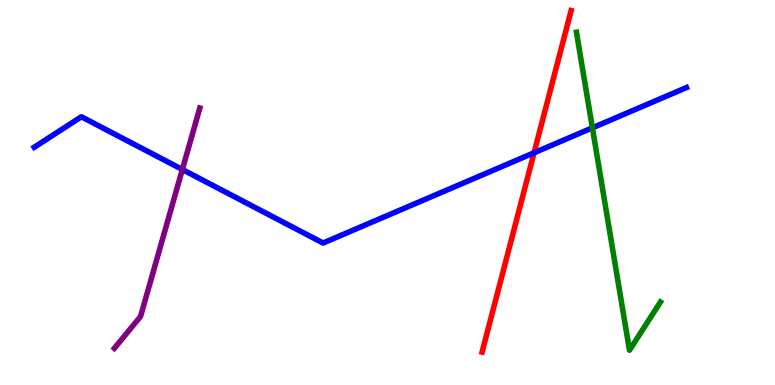[{'lines': ['blue', 'red'], 'intersections': [{'x': 6.89, 'y': 6.03}]}, {'lines': ['green', 'red'], 'intersections': []}, {'lines': ['purple', 'red'], 'intersections': []}, {'lines': ['blue', 'green'], 'intersections': [{'x': 7.64, 'y': 6.68}]}, {'lines': ['blue', 'purple'], 'intersections': [{'x': 2.35, 'y': 5.6}]}, {'lines': ['green', 'purple'], 'intersections': []}]